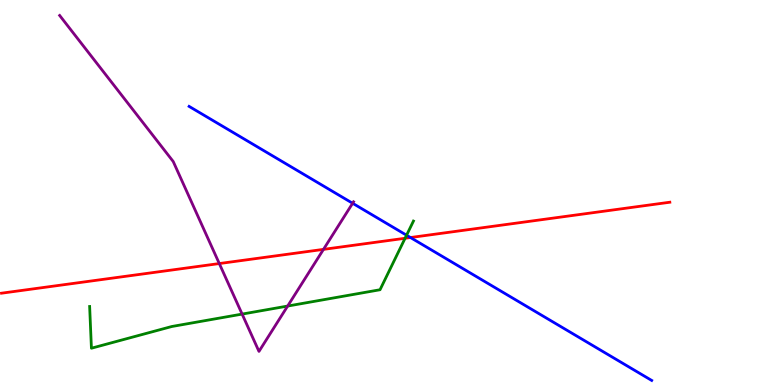[{'lines': ['blue', 'red'], 'intersections': [{'x': 5.3, 'y': 3.83}]}, {'lines': ['green', 'red'], 'intersections': [{'x': 5.23, 'y': 3.81}]}, {'lines': ['purple', 'red'], 'intersections': [{'x': 2.83, 'y': 3.15}, {'x': 4.17, 'y': 3.52}]}, {'lines': ['blue', 'green'], 'intersections': [{'x': 5.25, 'y': 3.89}]}, {'lines': ['blue', 'purple'], 'intersections': [{'x': 4.55, 'y': 4.72}]}, {'lines': ['green', 'purple'], 'intersections': [{'x': 3.12, 'y': 1.84}, {'x': 3.71, 'y': 2.05}]}]